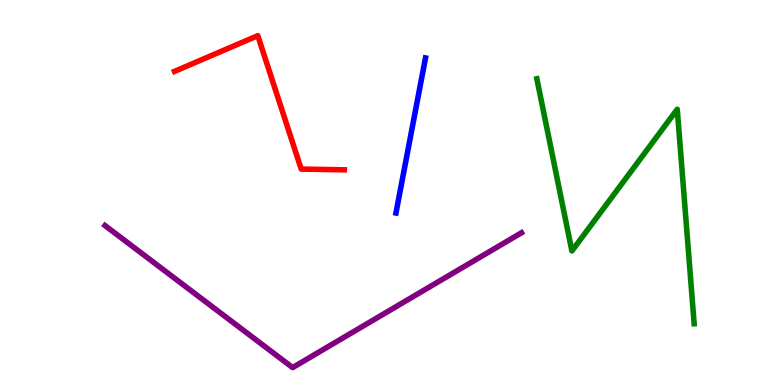[{'lines': ['blue', 'red'], 'intersections': []}, {'lines': ['green', 'red'], 'intersections': []}, {'lines': ['purple', 'red'], 'intersections': []}, {'lines': ['blue', 'green'], 'intersections': []}, {'lines': ['blue', 'purple'], 'intersections': []}, {'lines': ['green', 'purple'], 'intersections': []}]